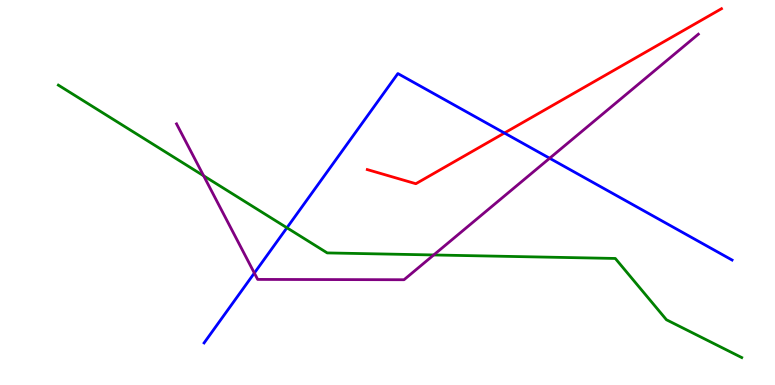[{'lines': ['blue', 'red'], 'intersections': [{'x': 6.51, 'y': 6.55}]}, {'lines': ['green', 'red'], 'intersections': []}, {'lines': ['purple', 'red'], 'intersections': []}, {'lines': ['blue', 'green'], 'intersections': [{'x': 3.7, 'y': 4.08}]}, {'lines': ['blue', 'purple'], 'intersections': [{'x': 3.28, 'y': 2.91}, {'x': 7.09, 'y': 5.89}]}, {'lines': ['green', 'purple'], 'intersections': [{'x': 2.63, 'y': 5.43}, {'x': 5.6, 'y': 3.38}]}]